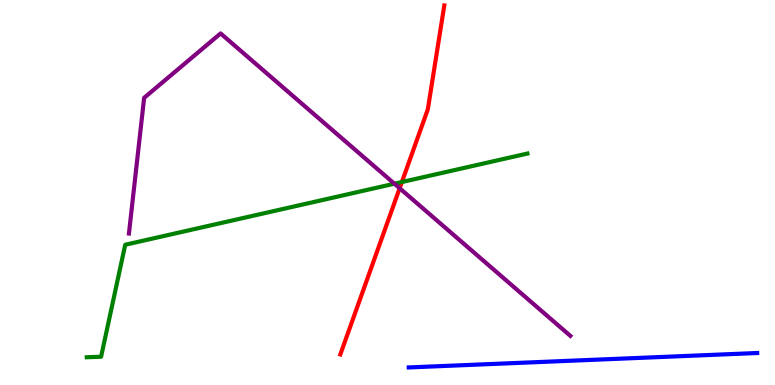[{'lines': ['blue', 'red'], 'intersections': []}, {'lines': ['green', 'red'], 'intersections': [{'x': 5.19, 'y': 5.27}]}, {'lines': ['purple', 'red'], 'intersections': [{'x': 5.16, 'y': 5.11}]}, {'lines': ['blue', 'green'], 'intersections': []}, {'lines': ['blue', 'purple'], 'intersections': []}, {'lines': ['green', 'purple'], 'intersections': [{'x': 5.09, 'y': 5.23}]}]